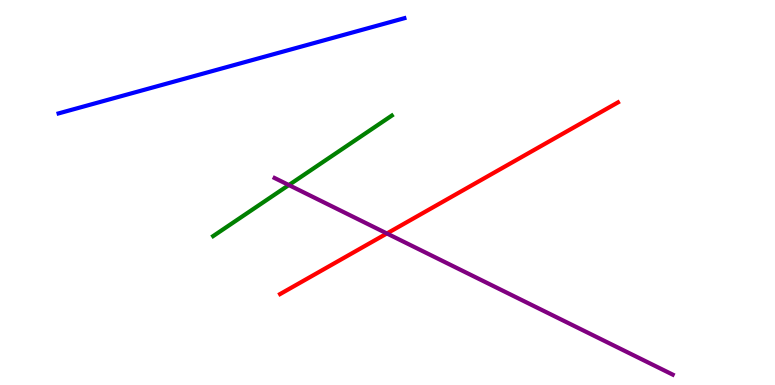[{'lines': ['blue', 'red'], 'intersections': []}, {'lines': ['green', 'red'], 'intersections': []}, {'lines': ['purple', 'red'], 'intersections': [{'x': 4.99, 'y': 3.94}]}, {'lines': ['blue', 'green'], 'intersections': []}, {'lines': ['blue', 'purple'], 'intersections': []}, {'lines': ['green', 'purple'], 'intersections': [{'x': 3.73, 'y': 5.19}]}]